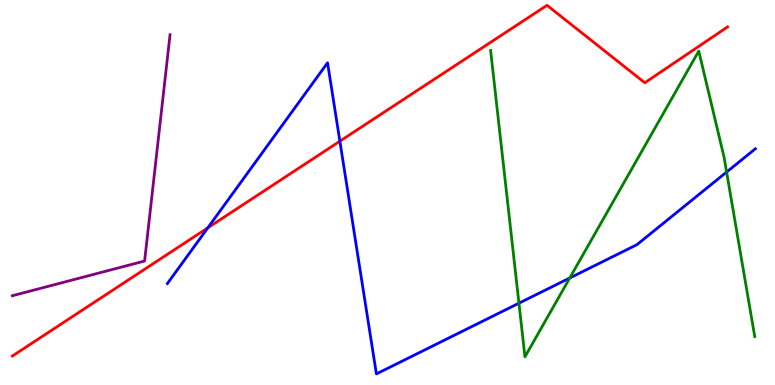[{'lines': ['blue', 'red'], 'intersections': [{'x': 2.68, 'y': 4.08}, {'x': 4.39, 'y': 6.33}]}, {'lines': ['green', 'red'], 'intersections': []}, {'lines': ['purple', 'red'], 'intersections': []}, {'lines': ['blue', 'green'], 'intersections': [{'x': 6.7, 'y': 2.12}, {'x': 7.35, 'y': 2.78}, {'x': 9.38, 'y': 5.53}]}, {'lines': ['blue', 'purple'], 'intersections': []}, {'lines': ['green', 'purple'], 'intersections': []}]